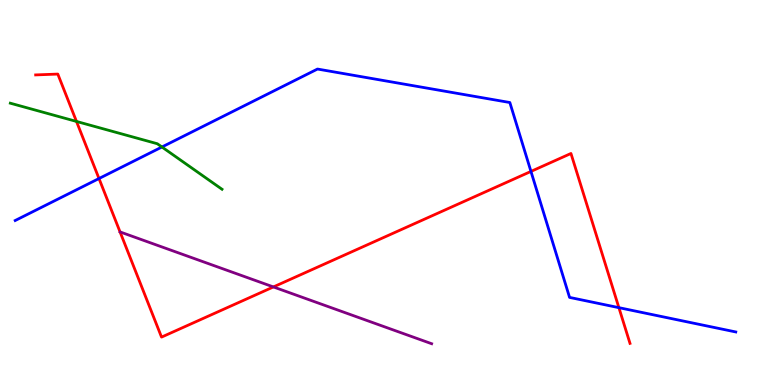[{'lines': ['blue', 'red'], 'intersections': [{'x': 1.28, 'y': 5.36}, {'x': 6.85, 'y': 5.55}, {'x': 7.99, 'y': 2.01}]}, {'lines': ['green', 'red'], 'intersections': [{'x': 0.987, 'y': 6.85}]}, {'lines': ['purple', 'red'], 'intersections': [{'x': 3.53, 'y': 2.55}]}, {'lines': ['blue', 'green'], 'intersections': [{'x': 2.09, 'y': 6.18}]}, {'lines': ['blue', 'purple'], 'intersections': []}, {'lines': ['green', 'purple'], 'intersections': []}]